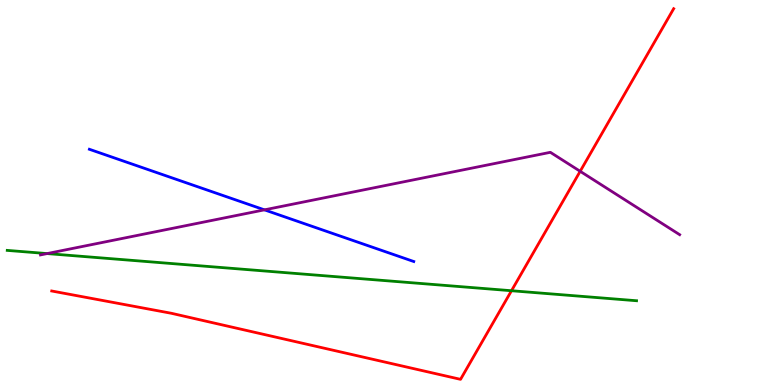[{'lines': ['blue', 'red'], 'intersections': []}, {'lines': ['green', 'red'], 'intersections': [{'x': 6.6, 'y': 2.45}]}, {'lines': ['purple', 'red'], 'intersections': [{'x': 7.49, 'y': 5.55}]}, {'lines': ['blue', 'green'], 'intersections': []}, {'lines': ['blue', 'purple'], 'intersections': [{'x': 3.41, 'y': 4.55}]}, {'lines': ['green', 'purple'], 'intersections': [{'x': 0.608, 'y': 3.41}]}]